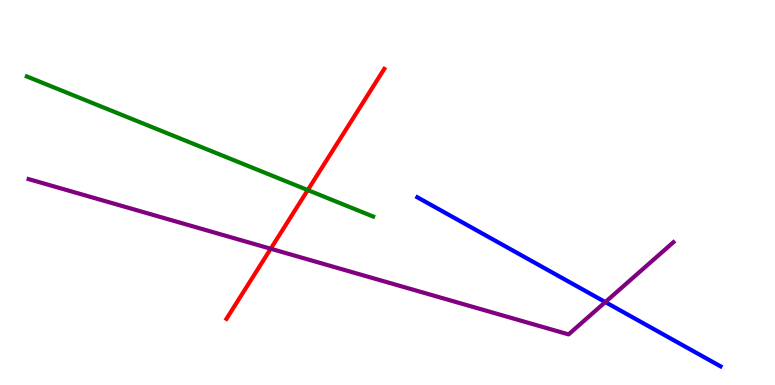[{'lines': ['blue', 'red'], 'intersections': []}, {'lines': ['green', 'red'], 'intersections': [{'x': 3.97, 'y': 5.06}]}, {'lines': ['purple', 'red'], 'intersections': [{'x': 3.49, 'y': 3.54}]}, {'lines': ['blue', 'green'], 'intersections': []}, {'lines': ['blue', 'purple'], 'intersections': [{'x': 7.81, 'y': 2.15}]}, {'lines': ['green', 'purple'], 'intersections': []}]